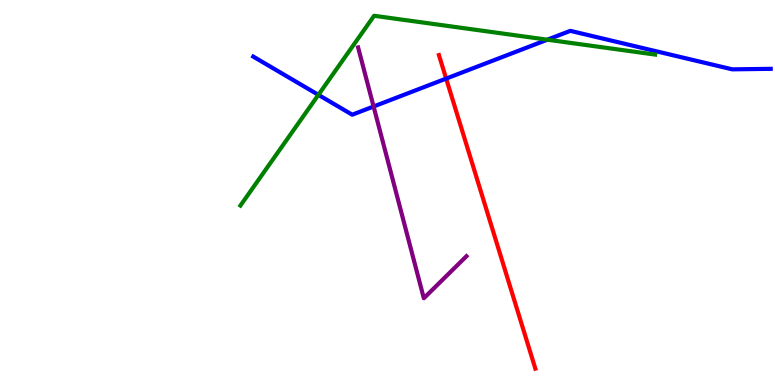[{'lines': ['blue', 'red'], 'intersections': [{'x': 5.76, 'y': 7.96}]}, {'lines': ['green', 'red'], 'intersections': []}, {'lines': ['purple', 'red'], 'intersections': []}, {'lines': ['blue', 'green'], 'intersections': [{'x': 4.11, 'y': 7.54}, {'x': 7.06, 'y': 8.97}]}, {'lines': ['blue', 'purple'], 'intersections': [{'x': 4.82, 'y': 7.23}]}, {'lines': ['green', 'purple'], 'intersections': []}]